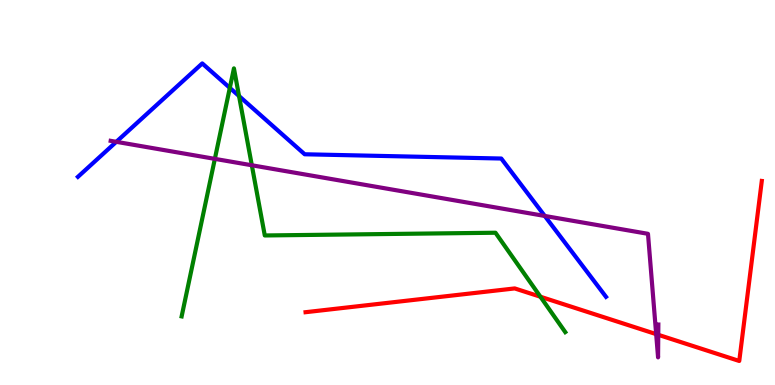[{'lines': ['blue', 'red'], 'intersections': []}, {'lines': ['green', 'red'], 'intersections': [{'x': 6.97, 'y': 2.29}]}, {'lines': ['purple', 'red'], 'intersections': [{'x': 8.47, 'y': 1.32}, {'x': 8.49, 'y': 1.3}]}, {'lines': ['blue', 'green'], 'intersections': [{'x': 2.97, 'y': 7.72}, {'x': 3.08, 'y': 7.51}]}, {'lines': ['blue', 'purple'], 'intersections': [{'x': 1.5, 'y': 6.32}, {'x': 7.03, 'y': 4.39}]}, {'lines': ['green', 'purple'], 'intersections': [{'x': 2.77, 'y': 5.87}, {'x': 3.25, 'y': 5.71}]}]